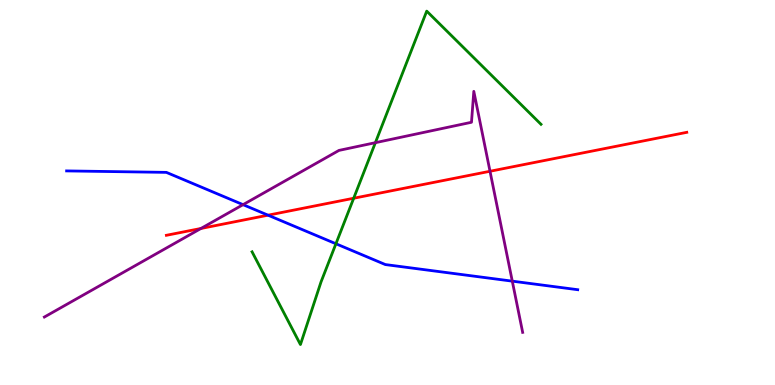[{'lines': ['blue', 'red'], 'intersections': [{'x': 3.46, 'y': 4.41}]}, {'lines': ['green', 'red'], 'intersections': [{'x': 4.56, 'y': 4.85}]}, {'lines': ['purple', 'red'], 'intersections': [{'x': 2.59, 'y': 4.07}, {'x': 6.32, 'y': 5.55}]}, {'lines': ['blue', 'green'], 'intersections': [{'x': 4.33, 'y': 3.67}]}, {'lines': ['blue', 'purple'], 'intersections': [{'x': 3.14, 'y': 4.68}, {'x': 6.61, 'y': 2.7}]}, {'lines': ['green', 'purple'], 'intersections': [{'x': 4.84, 'y': 6.29}]}]